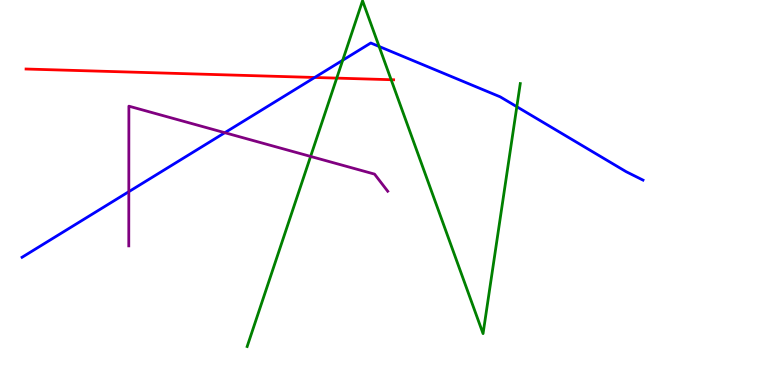[{'lines': ['blue', 'red'], 'intersections': [{'x': 4.06, 'y': 7.99}]}, {'lines': ['green', 'red'], 'intersections': [{'x': 4.35, 'y': 7.97}, {'x': 5.05, 'y': 7.93}]}, {'lines': ['purple', 'red'], 'intersections': []}, {'lines': ['blue', 'green'], 'intersections': [{'x': 4.42, 'y': 8.43}, {'x': 4.89, 'y': 8.79}, {'x': 6.67, 'y': 7.23}]}, {'lines': ['blue', 'purple'], 'intersections': [{'x': 1.66, 'y': 5.02}, {'x': 2.9, 'y': 6.55}]}, {'lines': ['green', 'purple'], 'intersections': [{'x': 4.01, 'y': 5.94}]}]